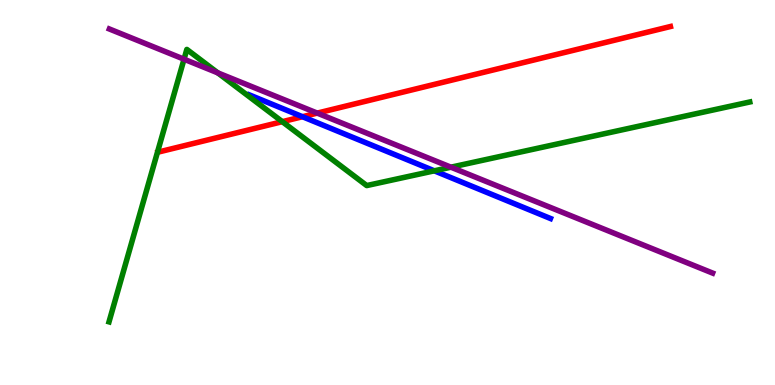[{'lines': ['blue', 'red'], 'intersections': [{'x': 3.9, 'y': 6.97}]}, {'lines': ['green', 'red'], 'intersections': [{'x': 3.64, 'y': 6.84}]}, {'lines': ['purple', 'red'], 'intersections': [{'x': 4.09, 'y': 7.06}]}, {'lines': ['blue', 'green'], 'intersections': [{'x': 5.6, 'y': 5.56}]}, {'lines': ['blue', 'purple'], 'intersections': []}, {'lines': ['green', 'purple'], 'intersections': [{'x': 2.37, 'y': 8.46}, {'x': 2.81, 'y': 8.11}, {'x': 5.82, 'y': 5.66}]}]